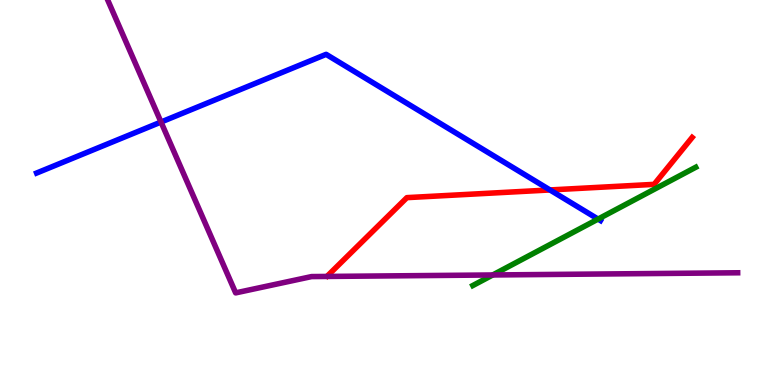[{'lines': ['blue', 'red'], 'intersections': [{'x': 7.1, 'y': 5.07}]}, {'lines': ['green', 'red'], 'intersections': []}, {'lines': ['purple', 'red'], 'intersections': []}, {'lines': ['blue', 'green'], 'intersections': [{'x': 7.72, 'y': 4.31}]}, {'lines': ['blue', 'purple'], 'intersections': [{'x': 2.08, 'y': 6.83}]}, {'lines': ['green', 'purple'], 'intersections': [{'x': 6.36, 'y': 2.86}]}]